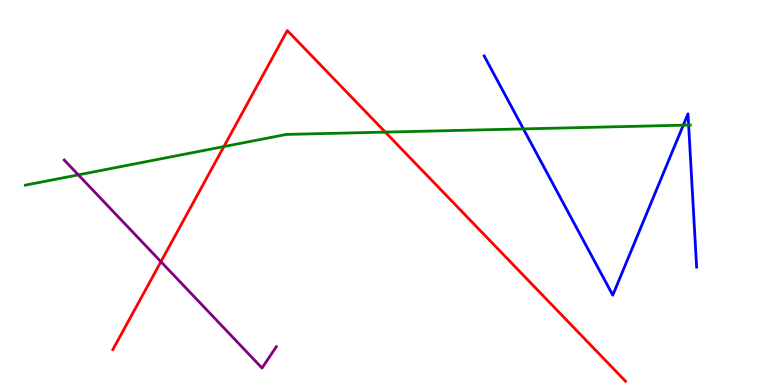[{'lines': ['blue', 'red'], 'intersections': []}, {'lines': ['green', 'red'], 'intersections': [{'x': 2.89, 'y': 6.19}, {'x': 4.97, 'y': 6.57}]}, {'lines': ['purple', 'red'], 'intersections': [{'x': 2.08, 'y': 3.2}]}, {'lines': ['blue', 'green'], 'intersections': [{'x': 6.75, 'y': 6.65}, {'x': 8.82, 'y': 6.75}, {'x': 8.89, 'y': 6.75}]}, {'lines': ['blue', 'purple'], 'intersections': []}, {'lines': ['green', 'purple'], 'intersections': [{'x': 1.01, 'y': 5.46}]}]